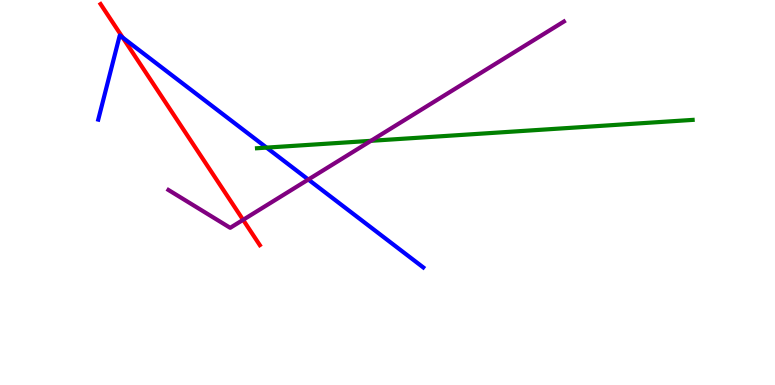[{'lines': ['blue', 'red'], 'intersections': [{'x': 1.58, 'y': 9.02}]}, {'lines': ['green', 'red'], 'intersections': []}, {'lines': ['purple', 'red'], 'intersections': [{'x': 3.14, 'y': 4.29}]}, {'lines': ['blue', 'green'], 'intersections': [{'x': 3.44, 'y': 6.17}]}, {'lines': ['blue', 'purple'], 'intersections': [{'x': 3.98, 'y': 5.34}]}, {'lines': ['green', 'purple'], 'intersections': [{'x': 4.79, 'y': 6.34}]}]